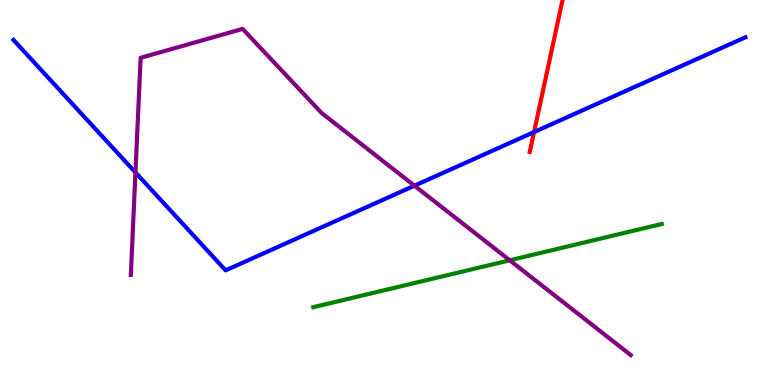[{'lines': ['blue', 'red'], 'intersections': [{'x': 6.89, 'y': 6.57}]}, {'lines': ['green', 'red'], 'intersections': []}, {'lines': ['purple', 'red'], 'intersections': []}, {'lines': ['blue', 'green'], 'intersections': []}, {'lines': ['blue', 'purple'], 'intersections': [{'x': 1.75, 'y': 5.52}, {'x': 5.35, 'y': 5.18}]}, {'lines': ['green', 'purple'], 'intersections': [{'x': 6.58, 'y': 3.24}]}]